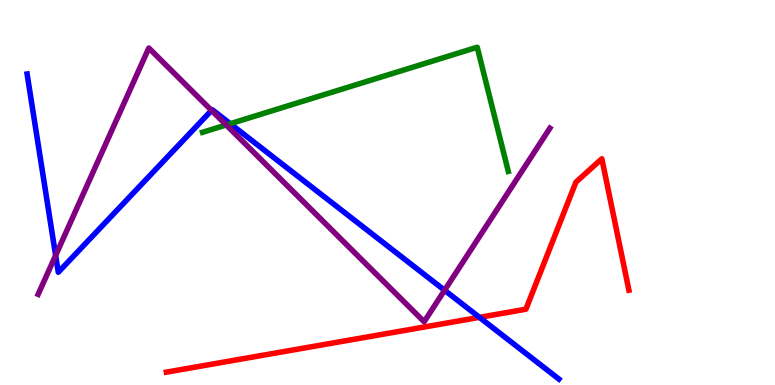[{'lines': ['blue', 'red'], 'intersections': [{'x': 6.19, 'y': 1.76}]}, {'lines': ['green', 'red'], 'intersections': []}, {'lines': ['purple', 'red'], 'intersections': []}, {'lines': ['blue', 'green'], 'intersections': [{'x': 2.97, 'y': 6.79}]}, {'lines': ['blue', 'purple'], 'intersections': [{'x': 0.718, 'y': 3.37}, {'x': 2.73, 'y': 7.13}, {'x': 5.74, 'y': 2.46}]}, {'lines': ['green', 'purple'], 'intersections': [{'x': 2.92, 'y': 6.75}]}]